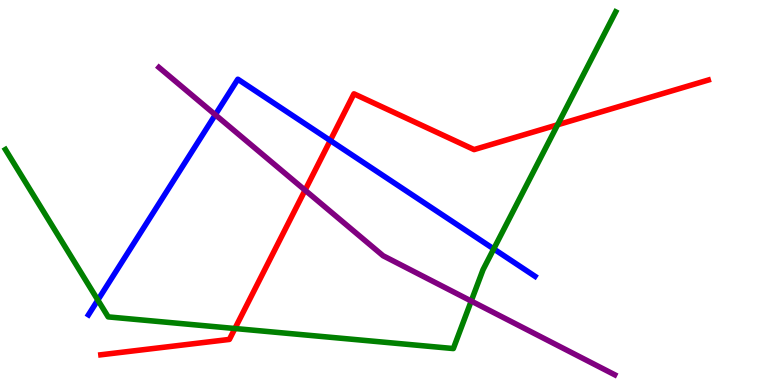[{'lines': ['blue', 'red'], 'intersections': [{'x': 4.26, 'y': 6.35}]}, {'lines': ['green', 'red'], 'intersections': [{'x': 3.03, 'y': 1.47}, {'x': 7.19, 'y': 6.76}]}, {'lines': ['purple', 'red'], 'intersections': [{'x': 3.94, 'y': 5.06}]}, {'lines': ['blue', 'green'], 'intersections': [{'x': 1.26, 'y': 2.21}, {'x': 6.37, 'y': 3.53}]}, {'lines': ['blue', 'purple'], 'intersections': [{'x': 2.78, 'y': 7.02}]}, {'lines': ['green', 'purple'], 'intersections': [{'x': 6.08, 'y': 2.18}]}]